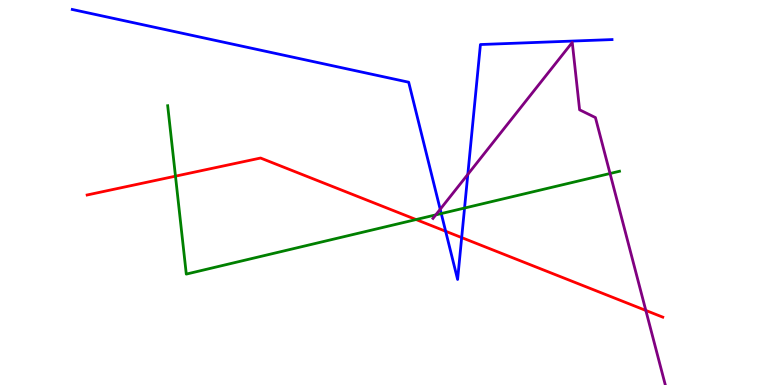[{'lines': ['blue', 'red'], 'intersections': [{'x': 5.75, 'y': 3.99}, {'x': 5.96, 'y': 3.83}]}, {'lines': ['green', 'red'], 'intersections': [{'x': 2.26, 'y': 5.42}, {'x': 5.37, 'y': 4.3}]}, {'lines': ['purple', 'red'], 'intersections': [{'x': 8.33, 'y': 1.94}]}, {'lines': ['blue', 'green'], 'intersections': [{'x': 5.69, 'y': 4.45}, {'x': 5.99, 'y': 4.6}]}, {'lines': ['blue', 'purple'], 'intersections': [{'x': 5.68, 'y': 4.56}, {'x': 6.04, 'y': 5.47}]}, {'lines': ['green', 'purple'], 'intersections': [{'x': 5.62, 'y': 4.42}, {'x': 7.87, 'y': 5.49}]}]